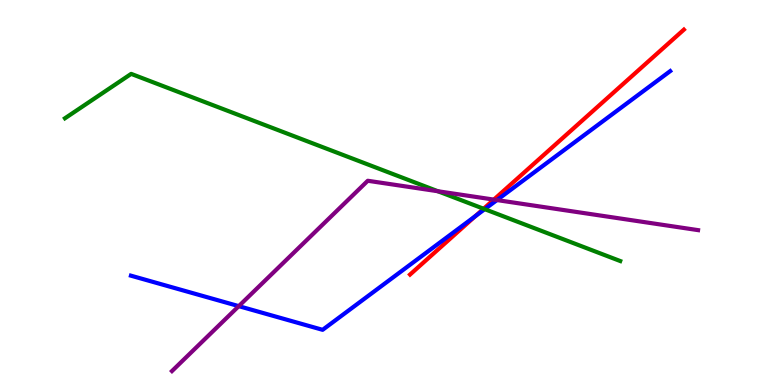[{'lines': ['blue', 'red'], 'intersections': [{'x': 6.13, 'y': 4.38}]}, {'lines': ['green', 'red'], 'intersections': [{'x': 6.24, 'y': 4.58}]}, {'lines': ['purple', 'red'], 'intersections': [{'x': 6.37, 'y': 4.82}]}, {'lines': ['blue', 'green'], 'intersections': [{'x': 6.25, 'y': 4.57}]}, {'lines': ['blue', 'purple'], 'intersections': [{'x': 3.08, 'y': 2.05}, {'x': 6.41, 'y': 4.8}]}, {'lines': ['green', 'purple'], 'intersections': [{'x': 5.65, 'y': 5.03}]}]